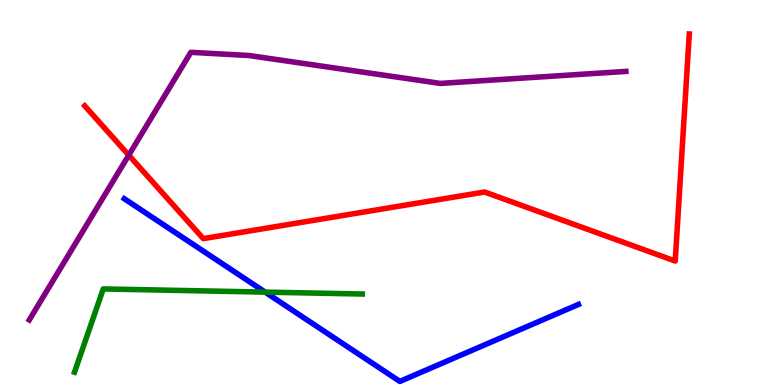[{'lines': ['blue', 'red'], 'intersections': []}, {'lines': ['green', 'red'], 'intersections': []}, {'lines': ['purple', 'red'], 'intersections': [{'x': 1.66, 'y': 5.97}]}, {'lines': ['blue', 'green'], 'intersections': [{'x': 3.42, 'y': 2.41}]}, {'lines': ['blue', 'purple'], 'intersections': []}, {'lines': ['green', 'purple'], 'intersections': []}]